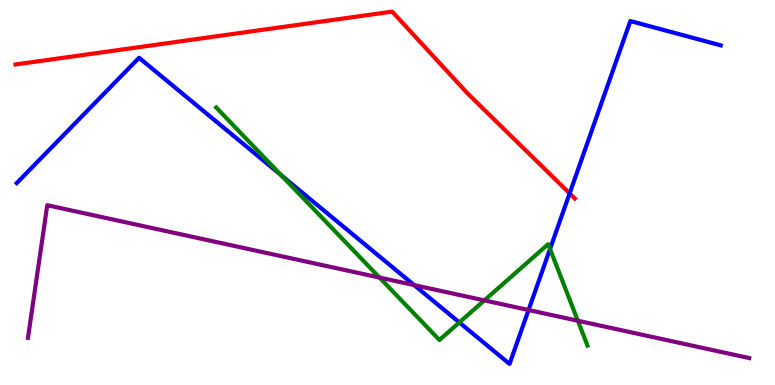[{'lines': ['blue', 'red'], 'intersections': [{'x': 7.35, 'y': 4.98}]}, {'lines': ['green', 'red'], 'intersections': []}, {'lines': ['purple', 'red'], 'intersections': []}, {'lines': ['blue', 'green'], 'intersections': [{'x': 3.63, 'y': 5.44}, {'x': 5.93, 'y': 1.62}, {'x': 7.1, 'y': 3.53}]}, {'lines': ['blue', 'purple'], 'intersections': [{'x': 5.34, 'y': 2.59}, {'x': 6.82, 'y': 1.95}]}, {'lines': ['green', 'purple'], 'intersections': [{'x': 4.9, 'y': 2.79}, {'x': 6.25, 'y': 2.2}, {'x': 7.46, 'y': 1.67}]}]